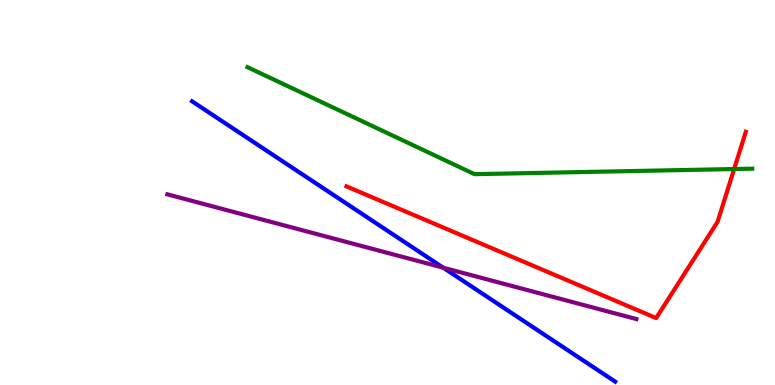[{'lines': ['blue', 'red'], 'intersections': []}, {'lines': ['green', 'red'], 'intersections': [{'x': 9.47, 'y': 5.61}]}, {'lines': ['purple', 'red'], 'intersections': []}, {'lines': ['blue', 'green'], 'intersections': []}, {'lines': ['blue', 'purple'], 'intersections': [{'x': 5.72, 'y': 3.05}]}, {'lines': ['green', 'purple'], 'intersections': []}]